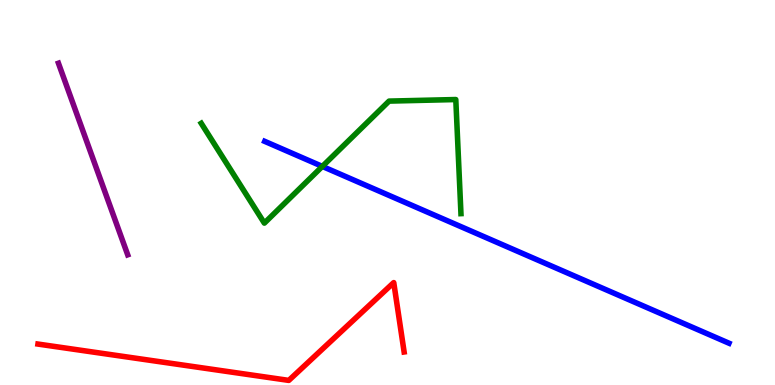[{'lines': ['blue', 'red'], 'intersections': []}, {'lines': ['green', 'red'], 'intersections': []}, {'lines': ['purple', 'red'], 'intersections': []}, {'lines': ['blue', 'green'], 'intersections': [{'x': 4.16, 'y': 5.68}]}, {'lines': ['blue', 'purple'], 'intersections': []}, {'lines': ['green', 'purple'], 'intersections': []}]